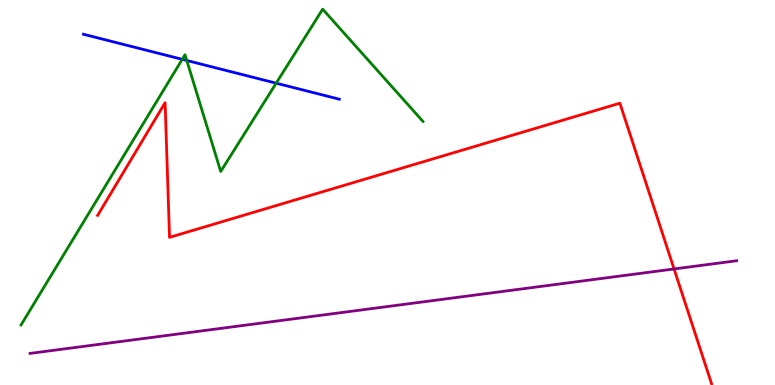[{'lines': ['blue', 'red'], 'intersections': []}, {'lines': ['green', 'red'], 'intersections': []}, {'lines': ['purple', 'red'], 'intersections': [{'x': 8.7, 'y': 3.01}]}, {'lines': ['blue', 'green'], 'intersections': [{'x': 2.35, 'y': 8.46}, {'x': 2.41, 'y': 8.43}, {'x': 3.56, 'y': 7.84}]}, {'lines': ['blue', 'purple'], 'intersections': []}, {'lines': ['green', 'purple'], 'intersections': []}]